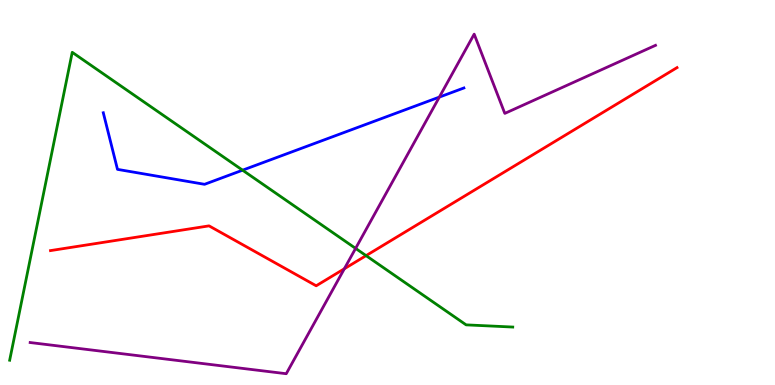[{'lines': ['blue', 'red'], 'intersections': []}, {'lines': ['green', 'red'], 'intersections': [{'x': 4.72, 'y': 3.36}]}, {'lines': ['purple', 'red'], 'intersections': [{'x': 4.44, 'y': 3.02}]}, {'lines': ['blue', 'green'], 'intersections': [{'x': 3.13, 'y': 5.58}]}, {'lines': ['blue', 'purple'], 'intersections': [{'x': 5.67, 'y': 7.48}]}, {'lines': ['green', 'purple'], 'intersections': [{'x': 4.59, 'y': 3.55}]}]